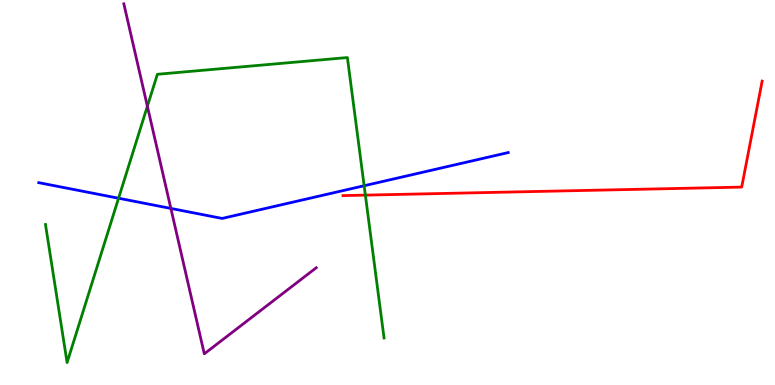[{'lines': ['blue', 'red'], 'intersections': []}, {'lines': ['green', 'red'], 'intersections': [{'x': 4.71, 'y': 4.93}]}, {'lines': ['purple', 'red'], 'intersections': []}, {'lines': ['blue', 'green'], 'intersections': [{'x': 1.53, 'y': 4.85}, {'x': 4.7, 'y': 5.18}]}, {'lines': ['blue', 'purple'], 'intersections': [{'x': 2.2, 'y': 4.59}]}, {'lines': ['green', 'purple'], 'intersections': [{'x': 1.9, 'y': 7.24}]}]